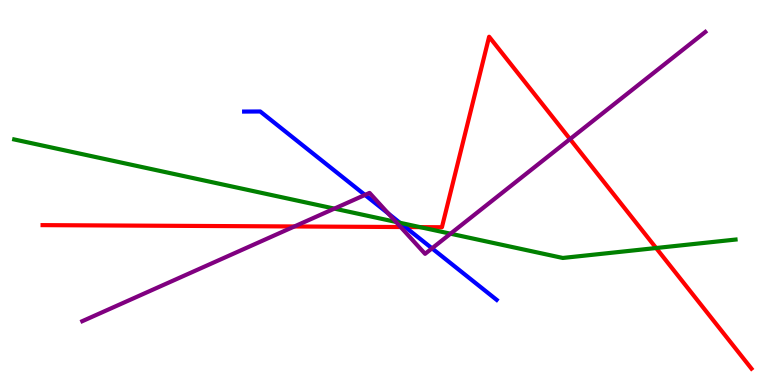[{'lines': ['blue', 'red'], 'intersections': [{'x': 5.23, 'y': 4.1}]}, {'lines': ['green', 'red'], 'intersections': [{'x': 5.42, 'y': 4.1}, {'x': 8.47, 'y': 3.56}]}, {'lines': ['purple', 'red'], 'intersections': [{'x': 3.8, 'y': 4.12}, {'x': 5.17, 'y': 4.1}, {'x': 7.36, 'y': 6.39}]}, {'lines': ['blue', 'green'], 'intersections': [{'x': 5.16, 'y': 4.21}]}, {'lines': ['blue', 'purple'], 'intersections': [{'x': 4.71, 'y': 4.94}, {'x': 5.01, 'y': 4.45}, {'x': 5.57, 'y': 3.55}]}, {'lines': ['green', 'purple'], 'intersections': [{'x': 4.31, 'y': 4.58}, {'x': 5.11, 'y': 4.24}, {'x': 5.81, 'y': 3.93}]}]